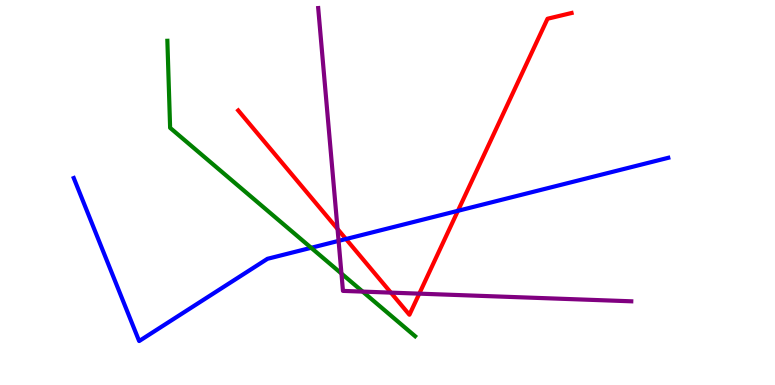[{'lines': ['blue', 'red'], 'intersections': [{'x': 4.46, 'y': 3.79}, {'x': 5.91, 'y': 4.52}]}, {'lines': ['green', 'red'], 'intersections': []}, {'lines': ['purple', 'red'], 'intersections': [{'x': 4.36, 'y': 4.05}, {'x': 5.04, 'y': 2.4}, {'x': 5.41, 'y': 2.37}]}, {'lines': ['blue', 'green'], 'intersections': [{'x': 4.01, 'y': 3.56}]}, {'lines': ['blue', 'purple'], 'intersections': [{'x': 4.37, 'y': 3.74}]}, {'lines': ['green', 'purple'], 'intersections': [{'x': 4.41, 'y': 2.89}, {'x': 4.68, 'y': 2.43}]}]